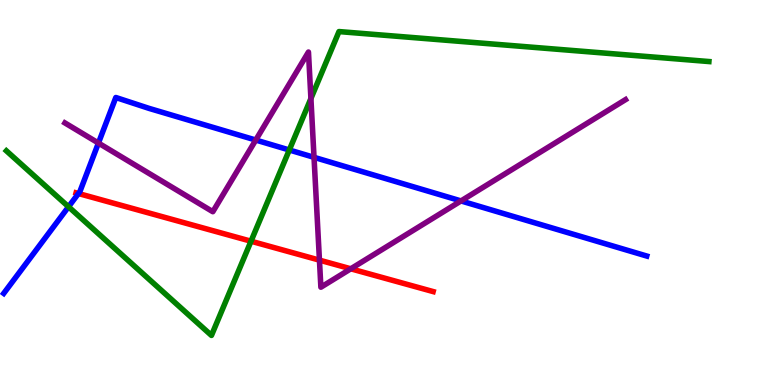[{'lines': ['blue', 'red'], 'intersections': [{'x': 1.01, 'y': 4.97}]}, {'lines': ['green', 'red'], 'intersections': [{'x': 3.24, 'y': 3.73}]}, {'lines': ['purple', 'red'], 'intersections': [{'x': 4.12, 'y': 3.24}, {'x': 4.53, 'y': 3.02}]}, {'lines': ['blue', 'green'], 'intersections': [{'x': 0.884, 'y': 4.63}, {'x': 3.73, 'y': 6.1}]}, {'lines': ['blue', 'purple'], 'intersections': [{'x': 1.27, 'y': 6.28}, {'x': 3.3, 'y': 6.36}, {'x': 4.05, 'y': 5.91}, {'x': 5.95, 'y': 4.78}]}, {'lines': ['green', 'purple'], 'intersections': [{'x': 4.01, 'y': 7.44}]}]